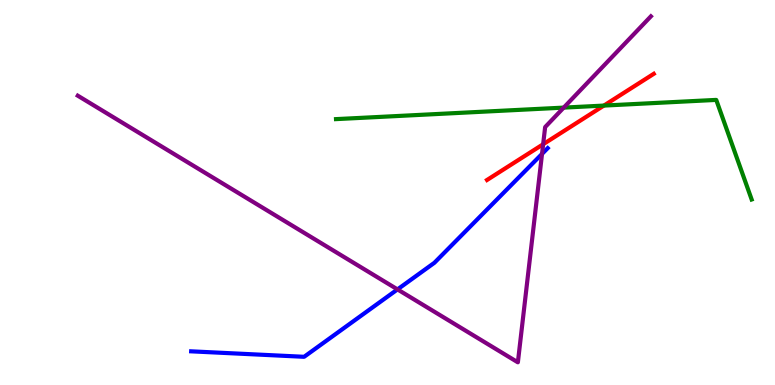[{'lines': ['blue', 'red'], 'intersections': []}, {'lines': ['green', 'red'], 'intersections': [{'x': 7.79, 'y': 7.26}]}, {'lines': ['purple', 'red'], 'intersections': [{'x': 7.01, 'y': 6.25}]}, {'lines': ['blue', 'green'], 'intersections': []}, {'lines': ['blue', 'purple'], 'intersections': [{'x': 5.13, 'y': 2.48}, {'x': 6.99, 'y': 6.0}]}, {'lines': ['green', 'purple'], 'intersections': [{'x': 7.27, 'y': 7.2}]}]